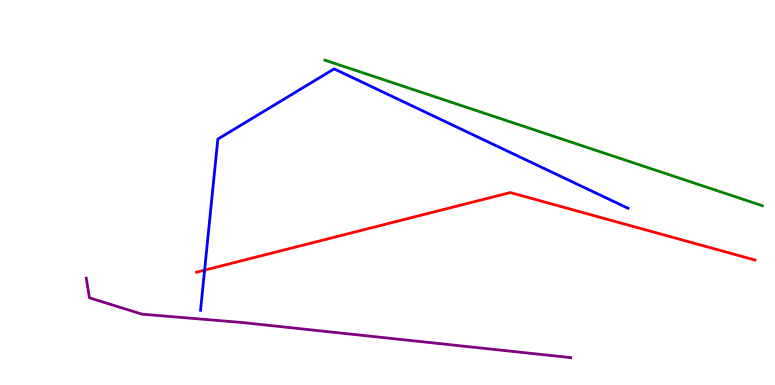[{'lines': ['blue', 'red'], 'intersections': [{'x': 2.64, 'y': 2.98}]}, {'lines': ['green', 'red'], 'intersections': []}, {'lines': ['purple', 'red'], 'intersections': []}, {'lines': ['blue', 'green'], 'intersections': []}, {'lines': ['blue', 'purple'], 'intersections': []}, {'lines': ['green', 'purple'], 'intersections': []}]